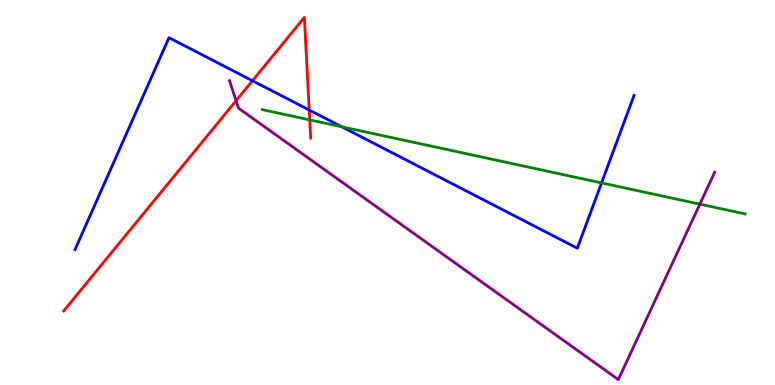[{'lines': ['blue', 'red'], 'intersections': [{'x': 3.26, 'y': 7.9}, {'x': 3.99, 'y': 7.14}]}, {'lines': ['green', 'red'], 'intersections': [{'x': 4.0, 'y': 6.89}]}, {'lines': ['purple', 'red'], 'intersections': [{'x': 3.05, 'y': 7.38}]}, {'lines': ['blue', 'green'], 'intersections': [{'x': 4.41, 'y': 6.71}, {'x': 7.76, 'y': 5.25}]}, {'lines': ['blue', 'purple'], 'intersections': []}, {'lines': ['green', 'purple'], 'intersections': [{'x': 9.03, 'y': 4.7}]}]